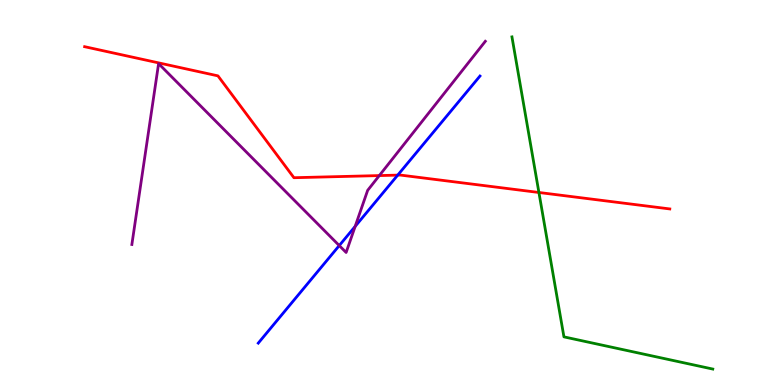[{'lines': ['blue', 'red'], 'intersections': [{'x': 5.13, 'y': 5.45}]}, {'lines': ['green', 'red'], 'intersections': [{'x': 6.95, 'y': 5.0}]}, {'lines': ['purple', 'red'], 'intersections': [{'x': 4.89, 'y': 5.44}]}, {'lines': ['blue', 'green'], 'intersections': []}, {'lines': ['blue', 'purple'], 'intersections': [{'x': 4.38, 'y': 3.62}, {'x': 4.58, 'y': 4.12}]}, {'lines': ['green', 'purple'], 'intersections': []}]